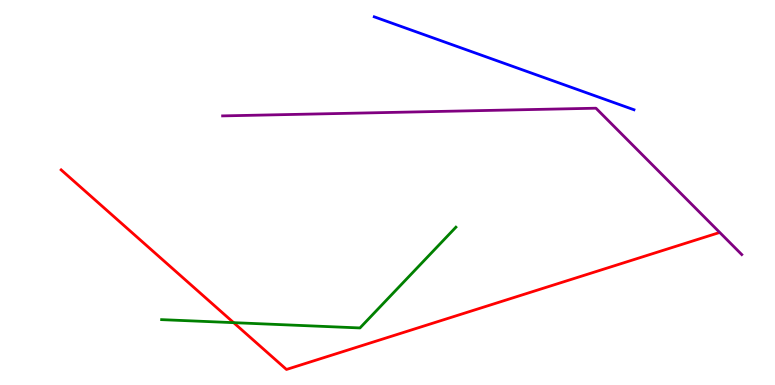[{'lines': ['blue', 'red'], 'intersections': []}, {'lines': ['green', 'red'], 'intersections': [{'x': 3.01, 'y': 1.62}]}, {'lines': ['purple', 'red'], 'intersections': []}, {'lines': ['blue', 'green'], 'intersections': []}, {'lines': ['blue', 'purple'], 'intersections': []}, {'lines': ['green', 'purple'], 'intersections': []}]